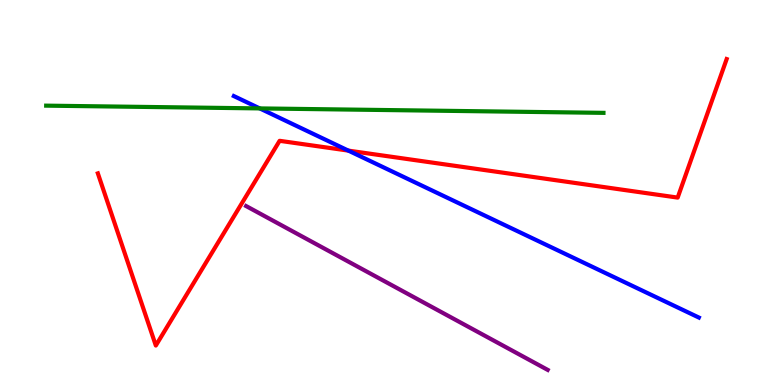[{'lines': ['blue', 'red'], 'intersections': [{'x': 4.5, 'y': 6.09}]}, {'lines': ['green', 'red'], 'intersections': []}, {'lines': ['purple', 'red'], 'intersections': []}, {'lines': ['blue', 'green'], 'intersections': [{'x': 3.35, 'y': 7.18}]}, {'lines': ['blue', 'purple'], 'intersections': []}, {'lines': ['green', 'purple'], 'intersections': []}]